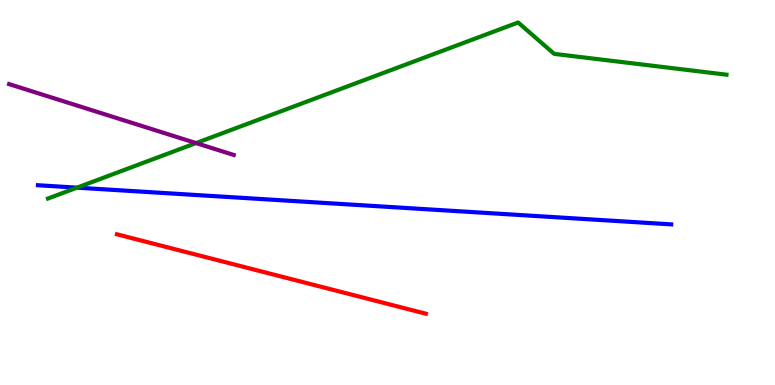[{'lines': ['blue', 'red'], 'intersections': []}, {'lines': ['green', 'red'], 'intersections': []}, {'lines': ['purple', 'red'], 'intersections': []}, {'lines': ['blue', 'green'], 'intersections': [{'x': 0.994, 'y': 5.13}]}, {'lines': ['blue', 'purple'], 'intersections': []}, {'lines': ['green', 'purple'], 'intersections': [{'x': 2.53, 'y': 6.28}]}]